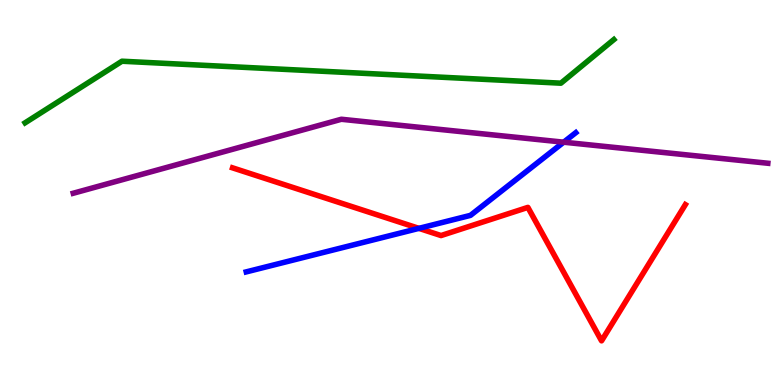[{'lines': ['blue', 'red'], 'intersections': [{'x': 5.41, 'y': 4.07}]}, {'lines': ['green', 'red'], 'intersections': []}, {'lines': ['purple', 'red'], 'intersections': []}, {'lines': ['blue', 'green'], 'intersections': []}, {'lines': ['blue', 'purple'], 'intersections': [{'x': 7.27, 'y': 6.31}]}, {'lines': ['green', 'purple'], 'intersections': []}]